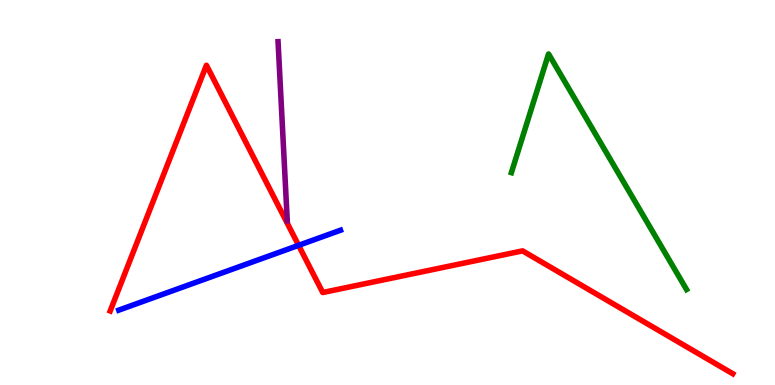[{'lines': ['blue', 'red'], 'intersections': [{'x': 3.85, 'y': 3.63}]}, {'lines': ['green', 'red'], 'intersections': []}, {'lines': ['purple', 'red'], 'intersections': []}, {'lines': ['blue', 'green'], 'intersections': []}, {'lines': ['blue', 'purple'], 'intersections': []}, {'lines': ['green', 'purple'], 'intersections': []}]